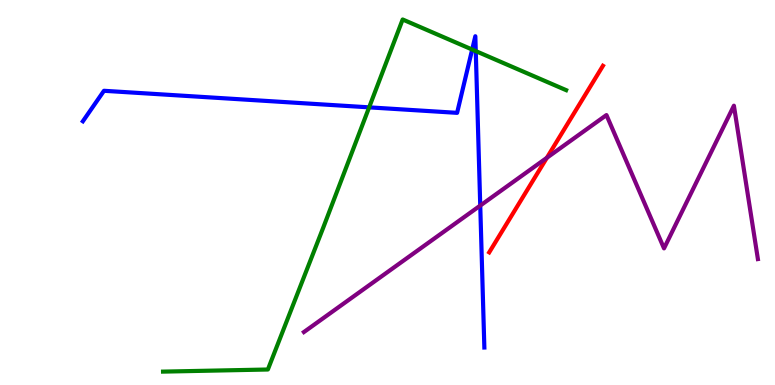[{'lines': ['blue', 'red'], 'intersections': []}, {'lines': ['green', 'red'], 'intersections': []}, {'lines': ['purple', 'red'], 'intersections': [{'x': 7.06, 'y': 5.9}]}, {'lines': ['blue', 'green'], 'intersections': [{'x': 4.76, 'y': 7.21}, {'x': 6.09, 'y': 8.71}, {'x': 6.14, 'y': 8.67}]}, {'lines': ['blue', 'purple'], 'intersections': [{'x': 6.2, 'y': 4.66}]}, {'lines': ['green', 'purple'], 'intersections': []}]